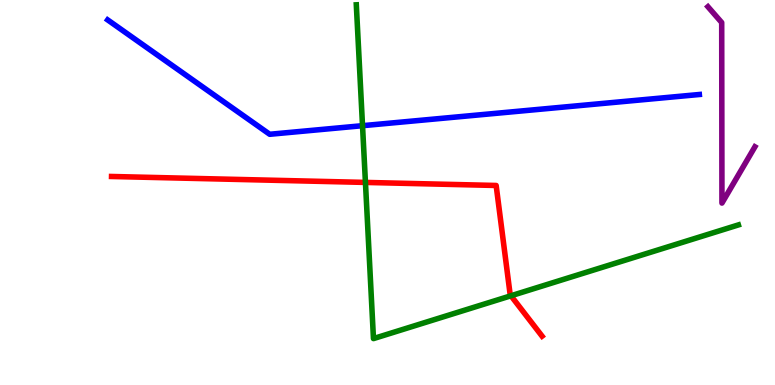[{'lines': ['blue', 'red'], 'intersections': []}, {'lines': ['green', 'red'], 'intersections': [{'x': 4.72, 'y': 5.26}, {'x': 6.59, 'y': 2.32}]}, {'lines': ['purple', 'red'], 'intersections': []}, {'lines': ['blue', 'green'], 'intersections': [{'x': 4.68, 'y': 6.74}]}, {'lines': ['blue', 'purple'], 'intersections': []}, {'lines': ['green', 'purple'], 'intersections': []}]